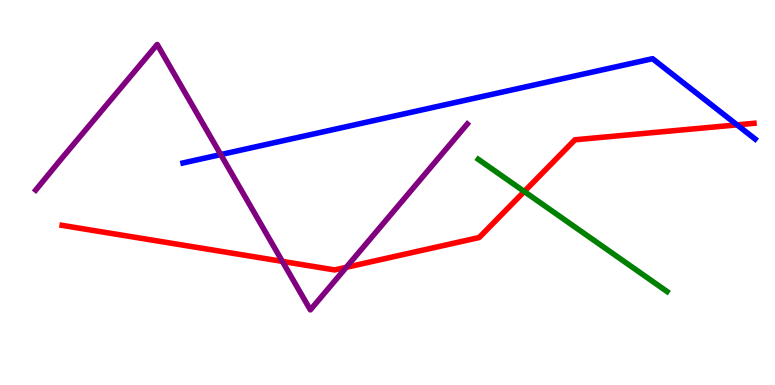[{'lines': ['blue', 'red'], 'intersections': [{'x': 9.51, 'y': 6.76}]}, {'lines': ['green', 'red'], 'intersections': [{'x': 6.76, 'y': 5.03}]}, {'lines': ['purple', 'red'], 'intersections': [{'x': 3.64, 'y': 3.21}, {'x': 4.47, 'y': 3.06}]}, {'lines': ['blue', 'green'], 'intersections': []}, {'lines': ['blue', 'purple'], 'intersections': [{'x': 2.85, 'y': 5.99}]}, {'lines': ['green', 'purple'], 'intersections': []}]